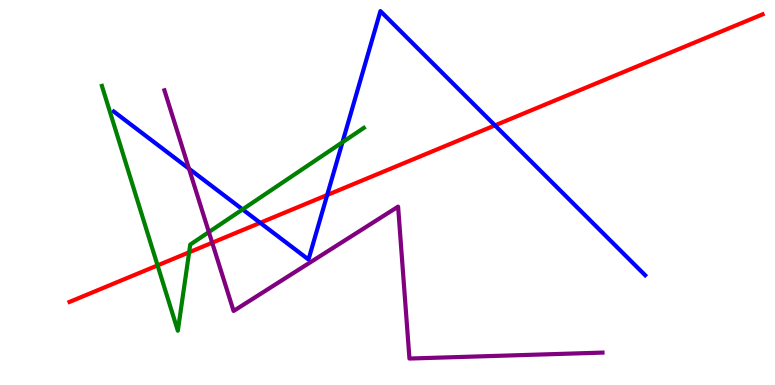[{'lines': ['blue', 'red'], 'intersections': [{'x': 3.36, 'y': 4.21}, {'x': 4.22, 'y': 4.93}, {'x': 6.39, 'y': 6.74}]}, {'lines': ['green', 'red'], 'intersections': [{'x': 2.03, 'y': 3.11}, {'x': 2.44, 'y': 3.45}]}, {'lines': ['purple', 'red'], 'intersections': [{'x': 2.74, 'y': 3.7}]}, {'lines': ['blue', 'green'], 'intersections': [{'x': 3.13, 'y': 4.56}, {'x': 4.42, 'y': 6.3}]}, {'lines': ['blue', 'purple'], 'intersections': [{'x': 2.44, 'y': 5.62}]}, {'lines': ['green', 'purple'], 'intersections': [{'x': 2.69, 'y': 3.97}]}]